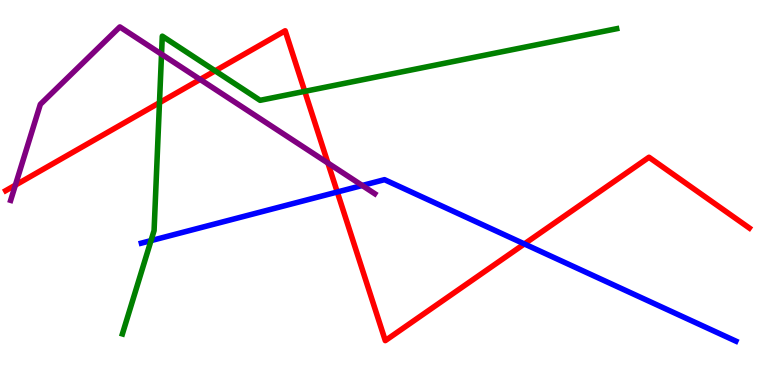[{'lines': ['blue', 'red'], 'intersections': [{'x': 4.35, 'y': 5.01}, {'x': 6.77, 'y': 3.66}]}, {'lines': ['green', 'red'], 'intersections': [{'x': 2.06, 'y': 7.33}, {'x': 2.78, 'y': 8.16}, {'x': 3.93, 'y': 7.63}]}, {'lines': ['purple', 'red'], 'intersections': [{'x': 0.198, 'y': 5.19}, {'x': 2.58, 'y': 7.94}, {'x': 4.23, 'y': 5.77}]}, {'lines': ['blue', 'green'], 'intersections': [{'x': 1.95, 'y': 3.75}]}, {'lines': ['blue', 'purple'], 'intersections': [{'x': 4.67, 'y': 5.18}]}, {'lines': ['green', 'purple'], 'intersections': [{'x': 2.08, 'y': 8.59}]}]